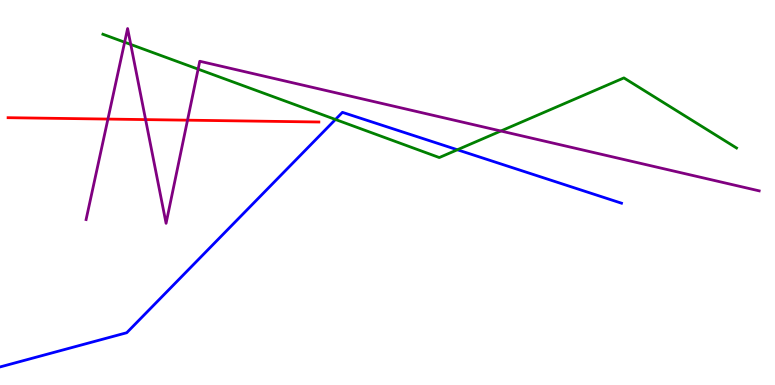[{'lines': ['blue', 'red'], 'intersections': []}, {'lines': ['green', 'red'], 'intersections': []}, {'lines': ['purple', 'red'], 'intersections': [{'x': 1.39, 'y': 6.91}, {'x': 1.88, 'y': 6.89}, {'x': 2.42, 'y': 6.88}]}, {'lines': ['blue', 'green'], 'intersections': [{'x': 4.33, 'y': 6.9}, {'x': 5.9, 'y': 6.11}]}, {'lines': ['blue', 'purple'], 'intersections': []}, {'lines': ['green', 'purple'], 'intersections': [{'x': 1.61, 'y': 8.9}, {'x': 1.69, 'y': 8.85}, {'x': 2.56, 'y': 8.2}, {'x': 6.46, 'y': 6.6}]}]